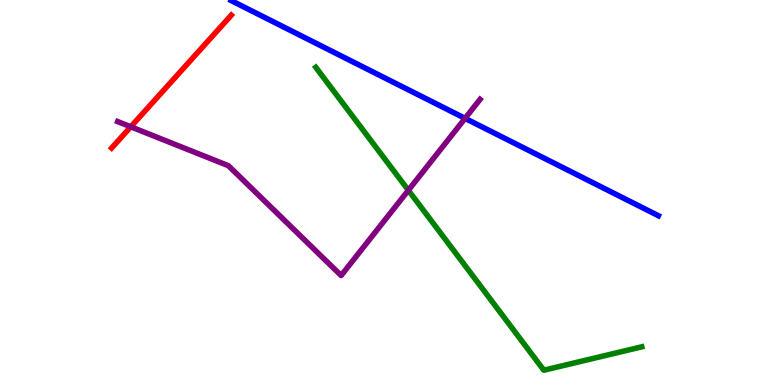[{'lines': ['blue', 'red'], 'intersections': []}, {'lines': ['green', 'red'], 'intersections': []}, {'lines': ['purple', 'red'], 'intersections': [{'x': 1.69, 'y': 6.71}]}, {'lines': ['blue', 'green'], 'intersections': []}, {'lines': ['blue', 'purple'], 'intersections': [{'x': 6.0, 'y': 6.93}]}, {'lines': ['green', 'purple'], 'intersections': [{'x': 5.27, 'y': 5.06}]}]